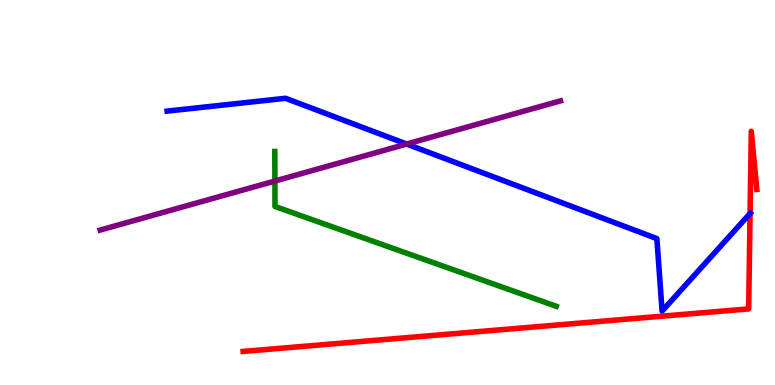[{'lines': ['blue', 'red'], 'intersections': [{'x': 9.68, 'y': 4.46}]}, {'lines': ['green', 'red'], 'intersections': []}, {'lines': ['purple', 'red'], 'intersections': []}, {'lines': ['blue', 'green'], 'intersections': []}, {'lines': ['blue', 'purple'], 'intersections': [{'x': 5.25, 'y': 6.26}]}, {'lines': ['green', 'purple'], 'intersections': [{'x': 3.55, 'y': 5.3}]}]